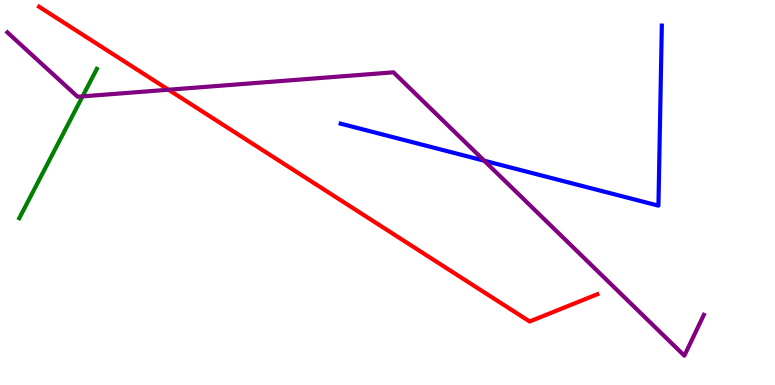[{'lines': ['blue', 'red'], 'intersections': []}, {'lines': ['green', 'red'], 'intersections': []}, {'lines': ['purple', 'red'], 'intersections': [{'x': 2.17, 'y': 7.67}]}, {'lines': ['blue', 'green'], 'intersections': []}, {'lines': ['blue', 'purple'], 'intersections': [{'x': 6.25, 'y': 5.83}]}, {'lines': ['green', 'purple'], 'intersections': [{'x': 1.07, 'y': 7.5}]}]